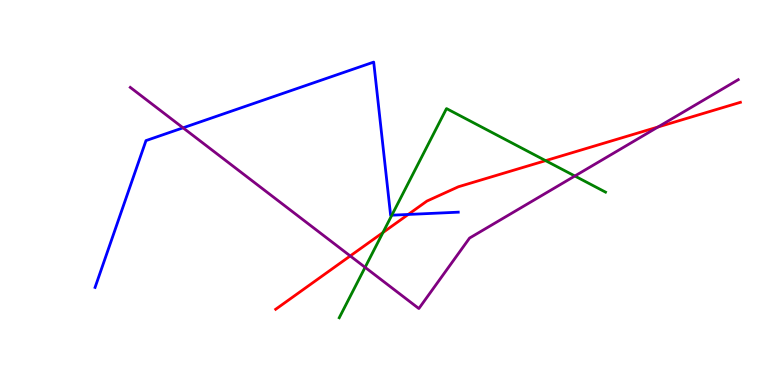[{'lines': ['blue', 'red'], 'intersections': [{'x': 5.27, 'y': 4.43}]}, {'lines': ['green', 'red'], 'intersections': [{'x': 4.94, 'y': 3.96}, {'x': 7.04, 'y': 5.83}]}, {'lines': ['purple', 'red'], 'intersections': [{'x': 4.52, 'y': 3.35}, {'x': 8.49, 'y': 6.7}]}, {'lines': ['blue', 'green'], 'intersections': [{'x': 5.06, 'y': 4.41}]}, {'lines': ['blue', 'purple'], 'intersections': [{'x': 2.36, 'y': 6.68}]}, {'lines': ['green', 'purple'], 'intersections': [{'x': 4.71, 'y': 3.06}, {'x': 7.42, 'y': 5.43}]}]